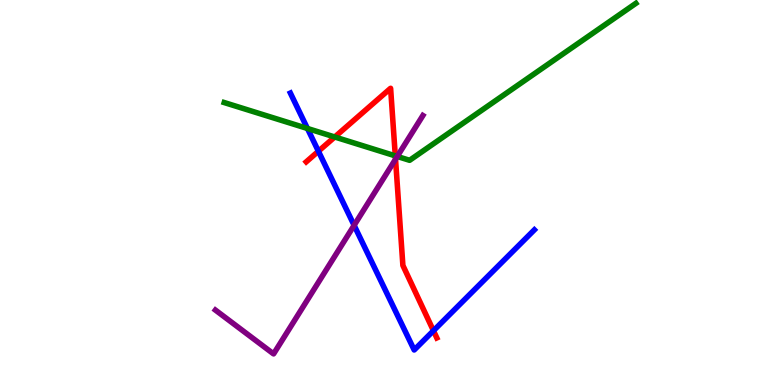[{'lines': ['blue', 'red'], 'intersections': [{'x': 4.11, 'y': 6.07}, {'x': 5.59, 'y': 1.41}]}, {'lines': ['green', 'red'], 'intersections': [{'x': 4.32, 'y': 6.44}, {'x': 5.1, 'y': 5.95}]}, {'lines': ['purple', 'red'], 'intersections': [{'x': 5.1, 'y': 5.86}]}, {'lines': ['blue', 'green'], 'intersections': [{'x': 3.97, 'y': 6.66}]}, {'lines': ['blue', 'purple'], 'intersections': [{'x': 4.57, 'y': 4.15}]}, {'lines': ['green', 'purple'], 'intersections': [{'x': 5.13, 'y': 5.94}]}]